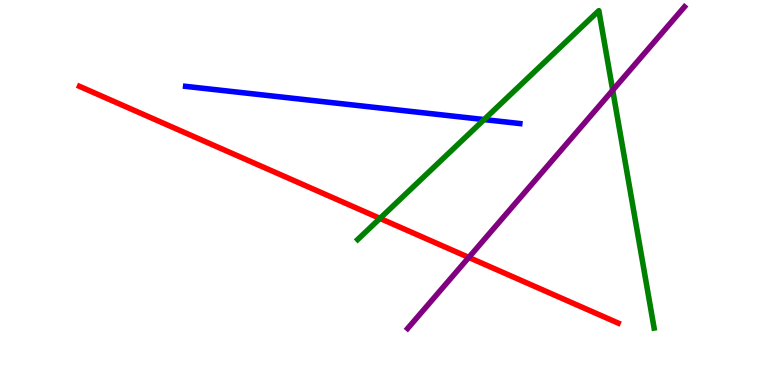[{'lines': ['blue', 'red'], 'intersections': []}, {'lines': ['green', 'red'], 'intersections': [{'x': 4.9, 'y': 4.33}]}, {'lines': ['purple', 'red'], 'intersections': [{'x': 6.05, 'y': 3.31}]}, {'lines': ['blue', 'green'], 'intersections': [{'x': 6.25, 'y': 6.89}]}, {'lines': ['blue', 'purple'], 'intersections': []}, {'lines': ['green', 'purple'], 'intersections': [{'x': 7.91, 'y': 7.66}]}]